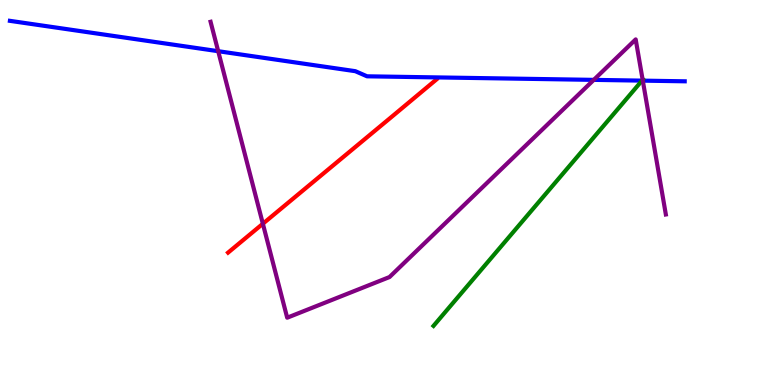[{'lines': ['blue', 'red'], 'intersections': []}, {'lines': ['green', 'red'], 'intersections': []}, {'lines': ['purple', 'red'], 'intersections': [{'x': 3.39, 'y': 4.19}]}, {'lines': ['blue', 'green'], 'intersections': [{'x': 8.28, 'y': 7.91}]}, {'lines': ['blue', 'purple'], 'intersections': [{'x': 2.82, 'y': 8.67}, {'x': 7.66, 'y': 7.93}, {'x': 8.29, 'y': 7.91}]}, {'lines': ['green', 'purple'], 'intersections': [{'x': 8.29, 'y': 7.93}]}]